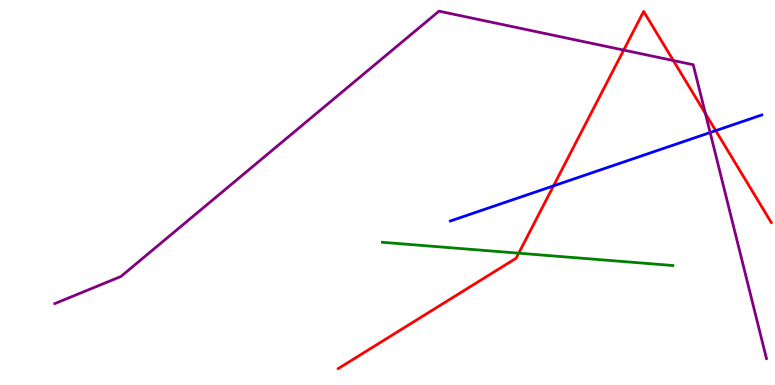[{'lines': ['blue', 'red'], 'intersections': [{'x': 7.14, 'y': 5.17}, {'x': 9.24, 'y': 6.61}]}, {'lines': ['green', 'red'], 'intersections': [{'x': 6.69, 'y': 3.42}]}, {'lines': ['purple', 'red'], 'intersections': [{'x': 8.05, 'y': 8.7}, {'x': 8.69, 'y': 8.43}, {'x': 9.1, 'y': 7.05}]}, {'lines': ['blue', 'green'], 'intersections': []}, {'lines': ['blue', 'purple'], 'intersections': [{'x': 9.16, 'y': 6.56}]}, {'lines': ['green', 'purple'], 'intersections': []}]